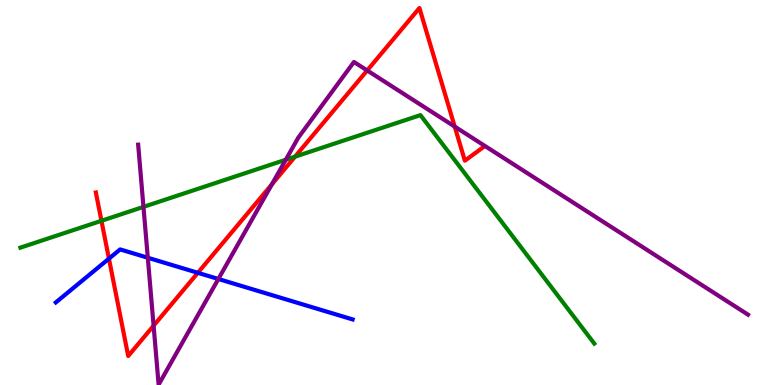[{'lines': ['blue', 'red'], 'intersections': [{'x': 1.41, 'y': 3.28}, {'x': 2.55, 'y': 2.91}]}, {'lines': ['green', 'red'], 'intersections': [{'x': 1.31, 'y': 4.27}, {'x': 3.81, 'y': 5.93}]}, {'lines': ['purple', 'red'], 'intersections': [{'x': 1.98, 'y': 1.54}, {'x': 3.51, 'y': 5.21}, {'x': 4.74, 'y': 8.17}, {'x': 5.87, 'y': 6.71}]}, {'lines': ['blue', 'green'], 'intersections': []}, {'lines': ['blue', 'purple'], 'intersections': [{'x': 1.91, 'y': 3.31}, {'x': 2.82, 'y': 2.75}]}, {'lines': ['green', 'purple'], 'intersections': [{'x': 1.85, 'y': 4.63}, {'x': 3.69, 'y': 5.85}]}]